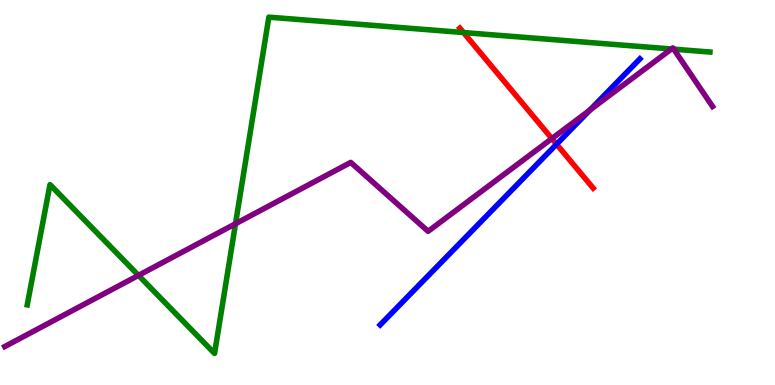[{'lines': ['blue', 'red'], 'intersections': [{'x': 7.18, 'y': 6.25}]}, {'lines': ['green', 'red'], 'intersections': [{'x': 5.98, 'y': 9.15}]}, {'lines': ['purple', 'red'], 'intersections': [{'x': 7.12, 'y': 6.4}]}, {'lines': ['blue', 'green'], 'intersections': []}, {'lines': ['blue', 'purple'], 'intersections': [{'x': 7.61, 'y': 7.14}]}, {'lines': ['green', 'purple'], 'intersections': [{'x': 1.79, 'y': 2.85}, {'x': 3.04, 'y': 4.19}, {'x': 8.66, 'y': 8.73}, {'x': 8.69, 'y': 8.72}]}]